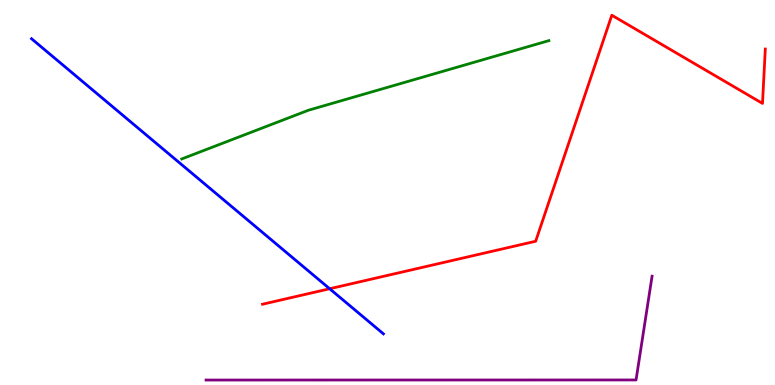[{'lines': ['blue', 'red'], 'intersections': [{'x': 4.25, 'y': 2.5}]}, {'lines': ['green', 'red'], 'intersections': []}, {'lines': ['purple', 'red'], 'intersections': []}, {'lines': ['blue', 'green'], 'intersections': []}, {'lines': ['blue', 'purple'], 'intersections': []}, {'lines': ['green', 'purple'], 'intersections': []}]